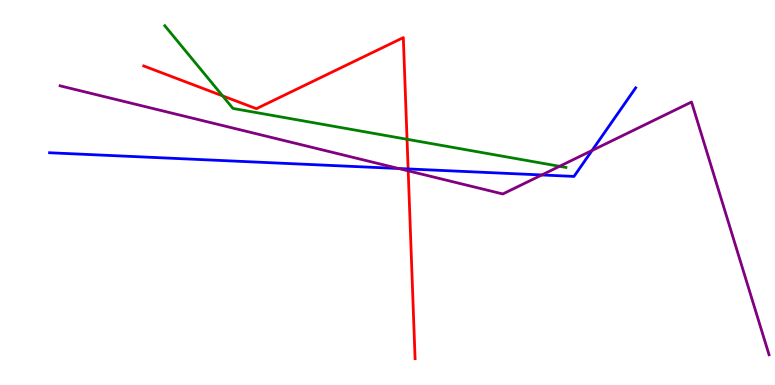[{'lines': ['blue', 'red'], 'intersections': [{'x': 5.27, 'y': 5.61}]}, {'lines': ['green', 'red'], 'intersections': [{'x': 2.87, 'y': 7.51}, {'x': 5.25, 'y': 6.38}]}, {'lines': ['purple', 'red'], 'intersections': [{'x': 5.27, 'y': 5.56}]}, {'lines': ['blue', 'green'], 'intersections': []}, {'lines': ['blue', 'purple'], 'intersections': [{'x': 5.14, 'y': 5.62}, {'x': 6.99, 'y': 5.46}, {'x': 7.64, 'y': 6.09}]}, {'lines': ['green', 'purple'], 'intersections': [{'x': 7.22, 'y': 5.68}]}]